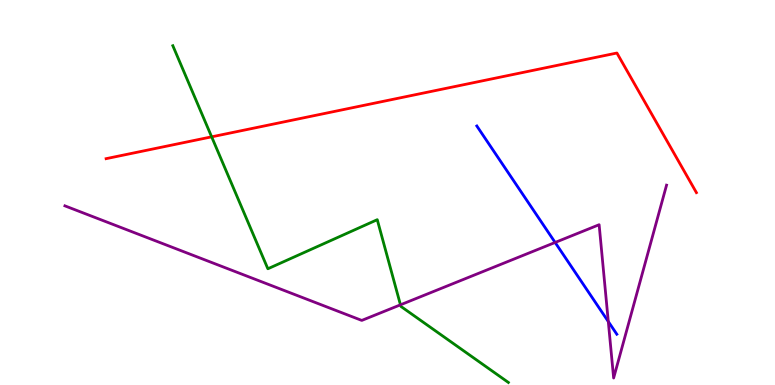[{'lines': ['blue', 'red'], 'intersections': []}, {'lines': ['green', 'red'], 'intersections': [{'x': 2.73, 'y': 6.45}]}, {'lines': ['purple', 'red'], 'intersections': []}, {'lines': ['blue', 'green'], 'intersections': []}, {'lines': ['blue', 'purple'], 'intersections': [{'x': 7.16, 'y': 3.7}, {'x': 7.85, 'y': 1.65}]}, {'lines': ['green', 'purple'], 'intersections': [{'x': 5.17, 'y': 2.08}]}]